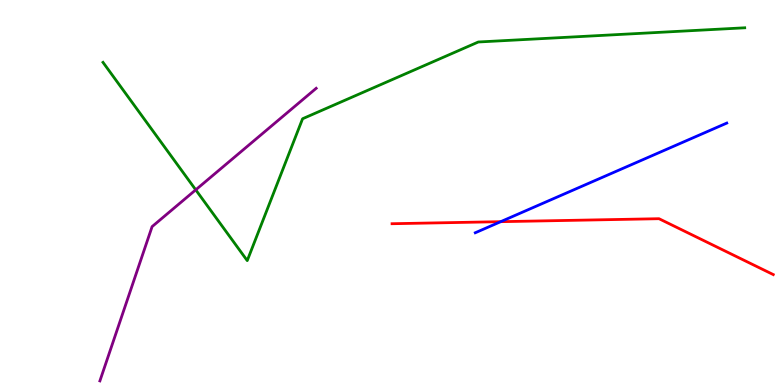[{'lines': ['blue', 'red'], 'intersections': [{'x': 6.46, 'y': 4.24}]}, {'lines': ['green', 'red'], 'intersections': []}, {'lines': ['purple', 'red'], 'intersections': []}, {'lines': ['blue', 'green'], 'intersections': []}, {'lines': ['blue', 'purple'], 'intersections': []}, {'lines': ['green', 'purple'], 'intersections': [{'x': 2.53, 'y': 5.07}]}]